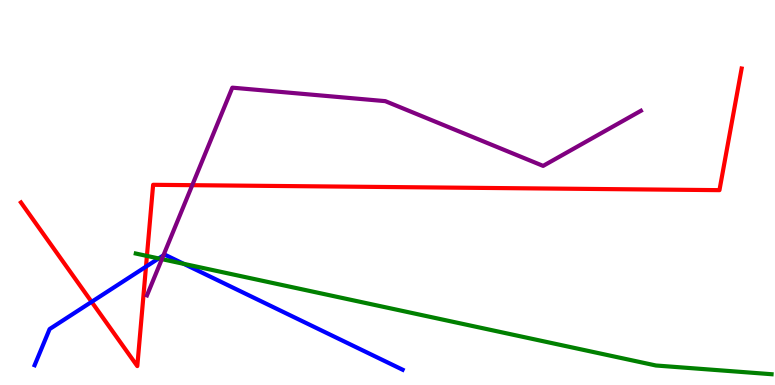[{'lines': ['blue', 'red'], 'intersections': [{'x': 1.18, 'y': 2.16}, {'x': 1.88, 'y': 3.07}]}, {'lines': ['green', 'red'], 'intersections': [{'x': 1.9, 'y': 3.35}]}, {'lines': ['purple', 'red'], 'intersections': [{'x': 2.48, 'y': 5.19}]}, {'lines': ['blue', 'green'], 'intersections': [{'x': 2.05, 'y': 3.29}, {'x': 2.37, 'y': 3.15}]}, {'lines': ['blue', 'purple'], 'intersections': [{'x': 2.11, 'y': 3.37}]}, {'lines': ['green', 'purple'], 'intersections': [{'x': 2.09, 'y': 3.27}]}]